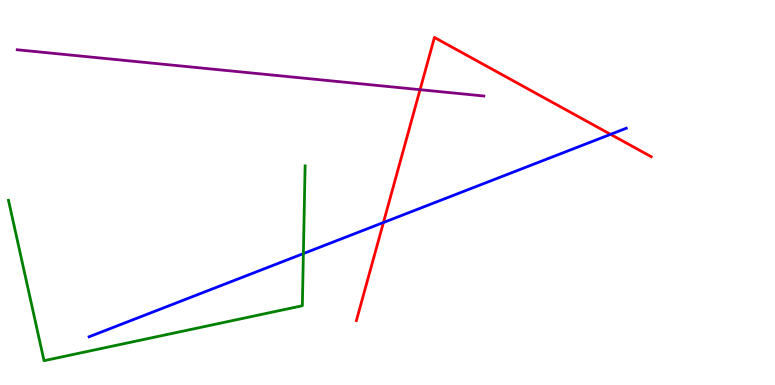[{'lines': ['blue', 'red'], 'intersections': [{'x': 4.95, 'y': 4.22}, {'x': 7.88, 'y': 6.51}]}, {'lines': ['green', 'red'], 'intersections': []}, {'lines': ['purple', 'red'], 'intersections': [{'x': 5.42, 'y': 7.67}]}, {'lines': ['blue', 'green'], 'intersections': [{'x': 3.91, 'y': 3.41}]}, {'lines': ['blue', 'purple'], 'intersections': []}, {'lines': ['green', 'purple'], 'intersections': []}]